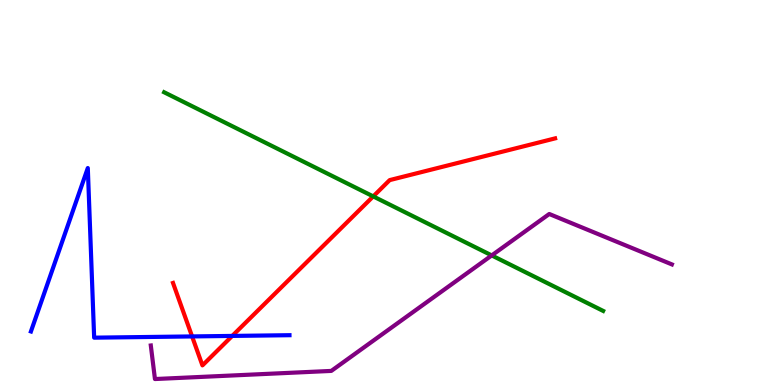[{'lines': ['blue', 'red'], 'intersections': [{'x': 2.48, 'y': 1.26}, {'x': 3.0, 'y': 1.27}]}, {'lines': ['green', 'red'], 'intersections': [{'x': 4.82, 'y': 4.9}]}, {'lines': ['purple', 'red'], 'intersections': []}, {'lines': ['blue', 'green'], 'intersections': []}, {'lines': ['blue', 'purple'], 'intersections': []}, {'lines': ['green', 'purple'], 'intersections': [{'x': 6.34, 'y': 3.37}]}]